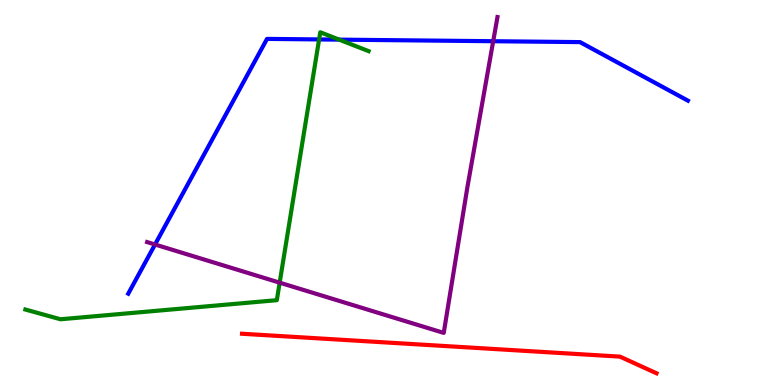[{'lines': ['blue', 'red'], 'intersections': []}, {'lines': ['green', 'red'], 'intersections': []}, {'lines': ['purple', 'red'], 'intersections': []}, {'lines': ['blue', 'green'], 'intersections': [{'x': 4.12, 'y': 8.98}, {'x': 4.38, 'y': 8.97}]}, {'lines': ['blue', 'purple'], 'intersections': [{'x': 2.0, 'y': 3.65}, {'x': 6.36, 'y': 8.93}]}, {'lines': ['green', 'purple'], 'intersections': [{'x': 3.61, 'y': 2.66}]}]